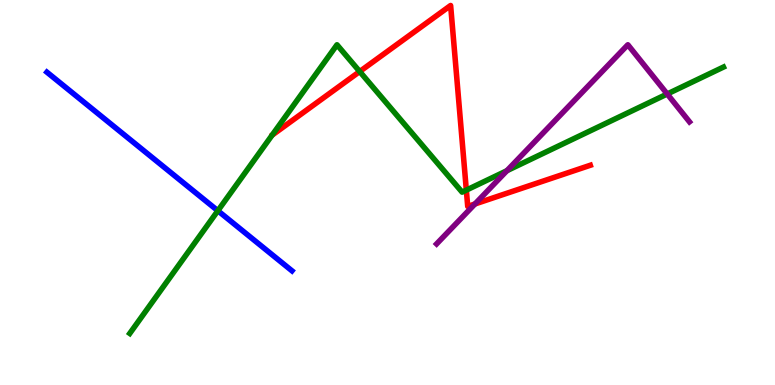[{'lines': ['blue', 'red'], 'intersections': []}, {'lines': ['green', 'red'], 'intersections': [{'x': 4.64, 'y': 8.14}, {'x': 6.02, 'y': 5.06}]}, {'lines': ['purple', 'red'], 'intersections': [{'x': 6.13, 'y': 4.7}]}, {'lines': ['blue', 'green'], 'intersections': [{'x': 2.81, 'y': 4.53}]}, {'lines': ['blue', 'purple'], 'intersections': []}, {'lines': ['green', 'purple'], 'intersections': [{'x': 6.54, 'y': 5.57}, {'x': 8.61, 'y': 7.56}]}]